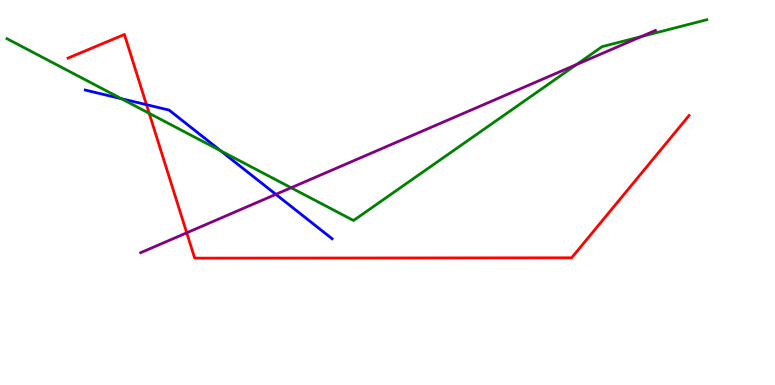[{'lines': ['blue', 'red'], 'intersections': [{'x': 1.89, 'y': 7.28}]}, {'lines': ['green', 'red'], 'intersections': [{'x': 1.92, 'y': 7.06}]}, {'lines': ['purple', 'red'], 'intersections': [{'x': 2.41, 'y': 3.95}]}, {'lines': ['blue', 'green'], 'intersections': [{'x': 1.57, 'y': 7.44}, {'x': 2.85, 'y': 6.08}]}, {'lines': ['blue', 'purple'], 'intersections': [{'x': 3.56, 'y': 4.95}]}, {'lines': ['green', 'purple'], 'intersections': [{'x': 3.76, 'y': 5.12}, {'x': 7.44, 'y': 8.32}, {'x': 8.28, 'y': 9.05}]}]